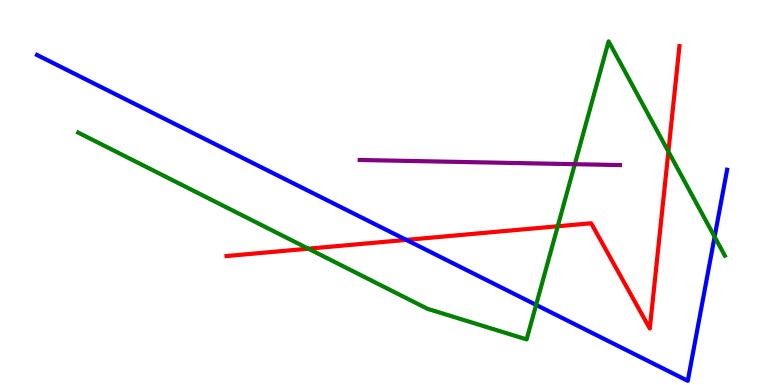[{'lines': ['blue', 'red'], 'intersections': [{'x': 5.24, 'y': 3.77}]}, {'lines': ['green', 'red'], 'intersections': [{'x': 3.98, 'y': 3.54}, {'x': 7.2, 'y': 4.12}, {'x': 8.62, 'y': 6.06}]}, {'lines': ['purple', 'red'], 'intersections': []}, {'lines': ['blue', 'green'], 'intersections': [{'x': 6.92, 'y': 2.08}, {'x': 9.22, 'y': 3.85}]}, {'lines': ['blue', 'purple'], 'intersections': []}, {'lines': ['green', 'purple'], 'intersections': [{'x': 7.42, 'y': 5.74}]}]